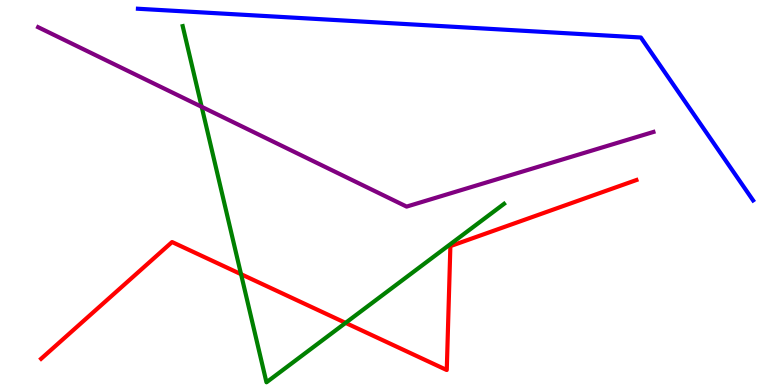[{'lines': ['blue', 'red'], 'intersections': []}, {'lines': ['green', 'red'], 'intersections': [{'x': 3.11, 'y': 2.88}, {'x': 4.46, 'y': 1.61}]}, {'lines': ['purple', 'red'], 'intersections': []}, {'lines': ['blue', 'green'], 'intersections': []}, {'lines': ['blue', 'purple'], 'intersections': []}, {'lines': ['green', 'purple'], 'intersections': [{'x': 2.6, 'y': 7.23}]}]